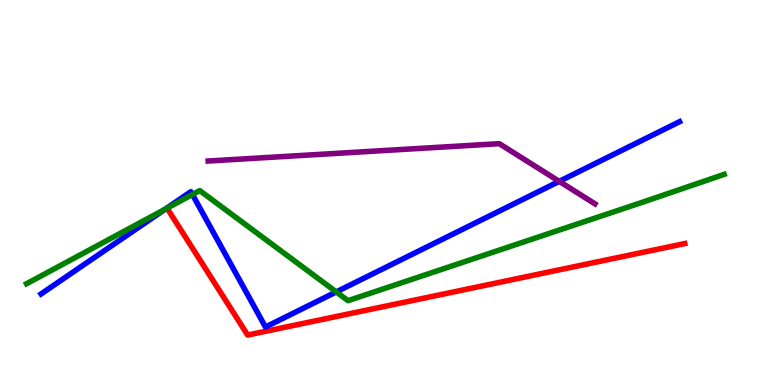[{'lines': ['blue', 'red'], 'intersections': []}, {'lines': ['green', 'red'], 'intersections': []}, {'lines': ['purple', 'red'], 'intersections': []}, {'lines': ['blue', 'green'], 'intersections': [{'x': 2.13, 'y': 4.57}, {'x': 2.48, 'y': 4.95}, {'x': 4.34, 'y': 2.42}]}, {'lines': ['blue', 'purple'], 'intersections': [{'x': 7.22, 'y': 5.29}]}, {'lines': ['green', 'purple'], 'intersections': []}]